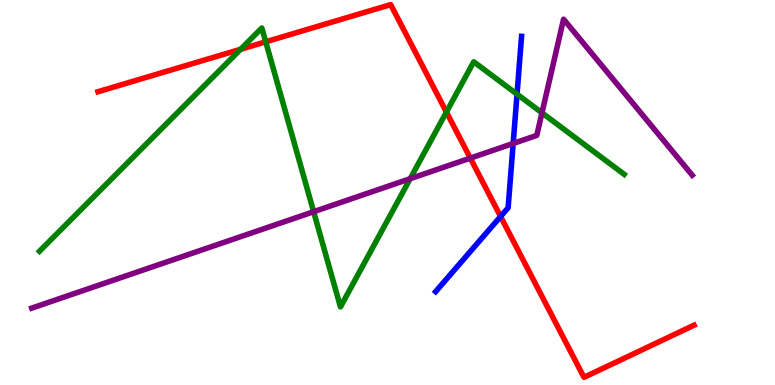[{'lines': ['blue', 'red'], 'intersections': [{'x': 6.46, 'y': 4.38}]}, {'lines': ['green', 'red'], 'intersections': [{'x': 3.1, 'y': 8.72}, {'x': 3.43, 'y': 8.91}, {'x': 5.76, 'y': 7.09}]}, {'lines': ['purple', 'red'], 'intersections': [{'x': 6.07, 'y': 5.89}]}, {'lines': ['blue', 'green'], 'intersections': [{'x': 6.67, 'y': 7.55}]}, {'lines': ['blue', 'purple'], 'intersections': [{'x': 6.62, 'y': 6.27}]}, {'lines': ['green', 'purple'], 'intersections': [{'x': 4.05, 'y': 4.5}, {'x': 5.29, 'y': 5.36}, {'x': 6.99, 'y': 7.07}]}]